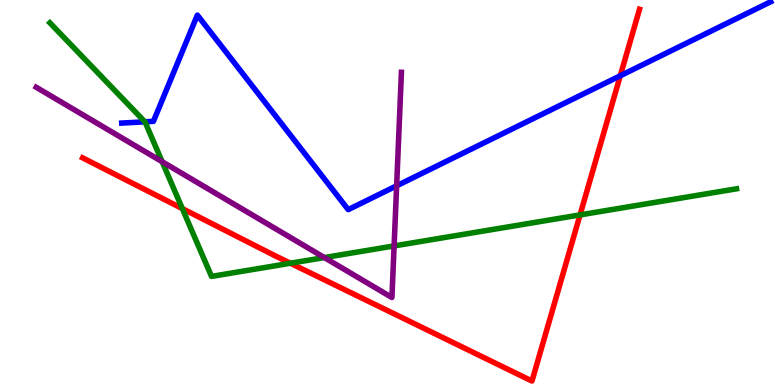[{'lines': ['blue', 'red'], 'intersections': [{'x': 8.0, 'y': 8.03}]}, {'lines': ['green', 'red'], 'intersections': [{'x': 2.35, 'y': 4.58}, {'x': 3.75, 'y': 3.16}, {'x': 7.48, 'y': 4.42}]}, {'lines': ['purple', 'red'], 'intersections': []}, {'lines': ['blue', 'green'], 'intersections': [{'x': 1.87, 'y': 6.84}]}, {'lines': ['blue', 'purple'], 'intersections': [{'x': 5.12, 'y': 5.17}]}, {'lines': ['green', 'purple'], 'intersections': [{'x': 2.09, 'y': 5.8}, {'x': 4.19, 'y': 3.31}, {'x': 5.09, 'y': 3.61}]}]